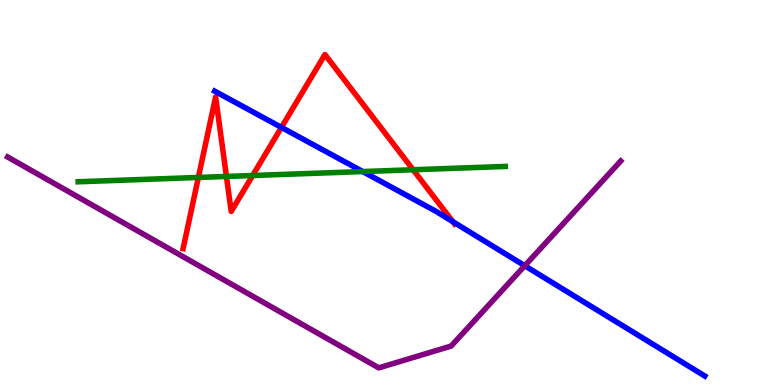[{'lines': ['blue', 'red'], 'intersections': [{'x': 3.63, 'y': 6.69}, {'x': 5.84, 'y': 4.24}]}, {'lines': ['green', 'red'], 'intersections': [{'x': 2.56, 'y': 5.39}, {'x': 2.92, 'y': 5.42}, {'x': 3.26, 'y': 5.44}, {'x': 5.33, 'y': 5.59}]}, {'lines': ['purple', 'red'], 'intersections': []}, {'lines': ['blue', 'green'], 'intersections': [{'x': 4.68, 'y': 5.54}]}, {'lines': ['blue', 'purple'], 'intersections': [{'x': 6.77, 'y': 3.1}]}, {'lines': ['green', 'purple'], 'intersections': []}]